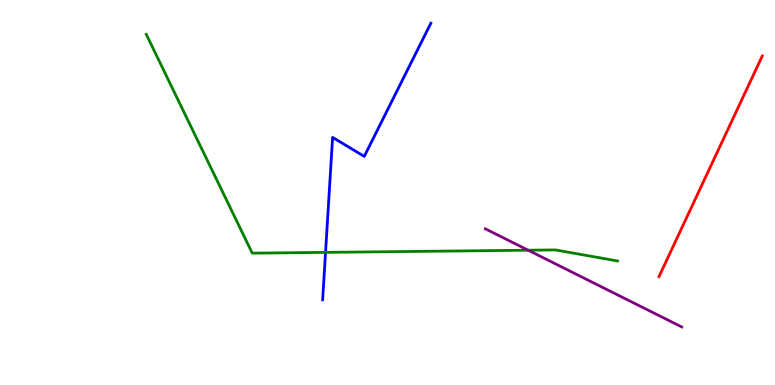[{'lines': ['blue', 'red'], 'intersections': []}, {'lines': ['green', 'red'], 'intersections': []}, {'lines': ['purple', 'red'], 'intersections': []}, {'lines': ['blue', 'green'], 'intersections': [{'x': 4.2, 'y': 3.44}]}, {'lines': ['blue', 'purple'], 'intersections': []}, {'lines': ['green', 'purple'], 'intersections': [{'x': 6.81, 'y': 3.5}]}]